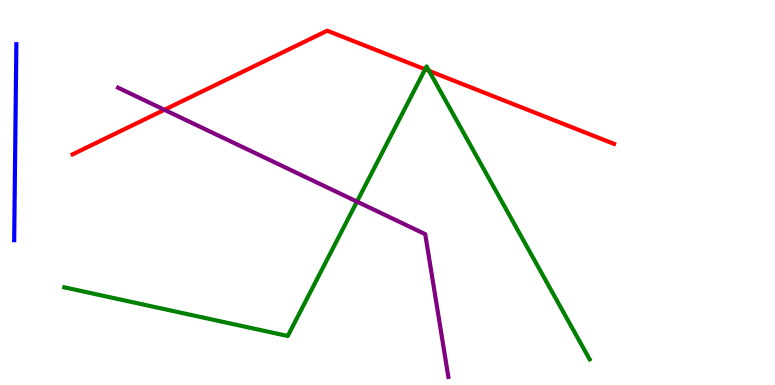[{'lines': ['blue', 'red'], 'intersections': []}, {'lines': ['green', 'red'], 'intersections': [{'x': 5.49, 'y': 8.2}, {'x': 5.54, 'y': 8.16}]}, {'lines': ['purple', 'red'], 'intersections': [{'x': 2.12, 'y': 7.15}]}, {'lines': ['blue', 'green'], 'intersections': []}, {'lines': ['blue', 'purple'], 'intersections': []}, {'lines': ['green', 'purple'], 'intersections': [{'x': 4.61, 'y': 4.76}]}]